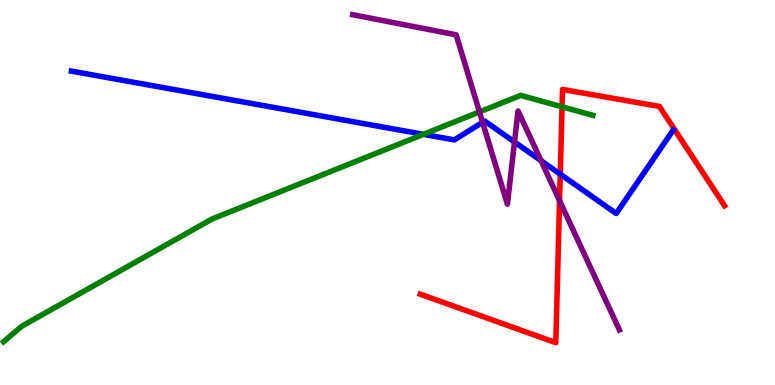[{'lines': ['blue', 'red'], 'intersections': [{'x': 7.23, 'y': 5.48}]}, {'lines': ['green', 'red'], 'intersections': [{'x': 7.25, 'y': 7.23}]}, {'lines': ['purple', 'red'], 'intersections': [{'x': 7.22, 'y': 4.79}]}, {'lines': ['blue', 'green'], 'intersections': [{'x': 5.46, 'y': 6.51}]}, {'lines': ['blue', 'purple'], 'intersections': [{'x': 6.23, 'y': 6.82}, {'x': 6.64, 'y': 6.31}, {'x': 6.98, 'y': 5.83}]}, {'lines': ['green', 'purple'], 'intersections': [{'x': 6.19, 'y': 7.09}]}]